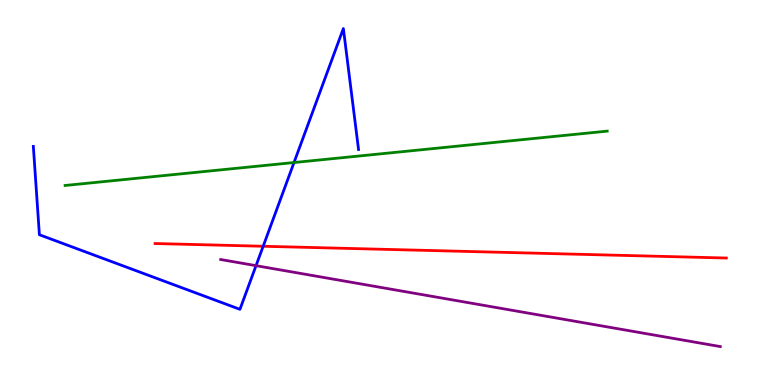[{'lines': ['blue', 'red'], 'intersections': [{'x': 3.4, 'y': 3.6}]}, {'lines': ['green', 'red'], 'intersections': []}, {'lines': ['purple', 'red'], 'intersections': []}, {'lines': ['blue', 'green'], 'intersections': [{'x': 3.79, 'y': 5.78}]}, {'lines': ['blue', 'purple'], 'intersections': [{'x': 3.3, 'y': 3.1}]}, {'lines': ['green', 'purple'], 'intersections': []}]